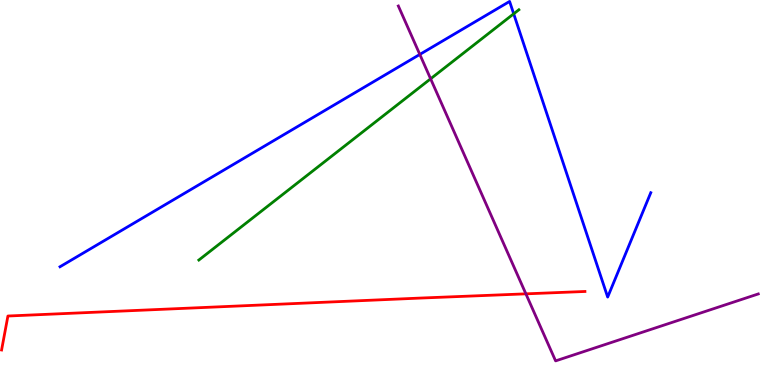[{'lines': ['blue', 'red'], 'intersections': []}, {'lines': ['green', 'red'], 'intersections': []}, {'lines': ['purple', 'red'], 'intersections': [{'x': 6.79, 'y': 2.37}]}, {'lines': ['blue', 'green'], 'intersections': [{'x': 6.63, 'y': 9.64}]}, {'lines': ['blue', 'purple'], 'intersections': [{'x': 5.42, 'y': 8.59}]}, {'lines': ['green', 'purple'], 'intersections': [{'x': 5.56, 'y': 7.95}]}]